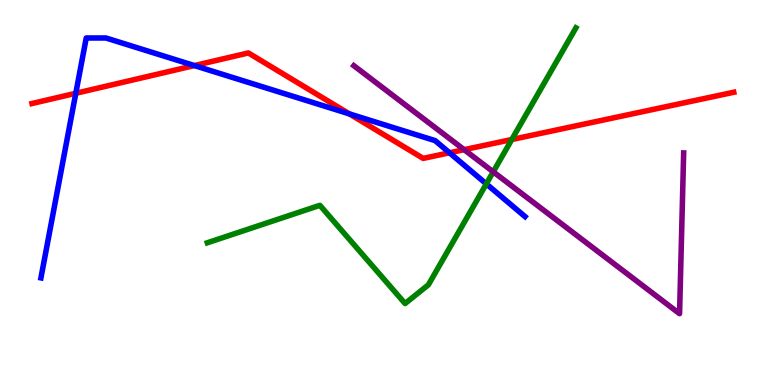[{'lines': ['blue', 'red'], 'intersections': [{'x': 0.978, 'y': 7.58}, {'x': 2.51, 'y': 8.3}, {'x': 4.51, 'y': 7.04}, {'x': 5.8, 'y': 6.03}]}, {'lines': ['green', 'red'], 'intersections': [{'x': 6.6, 'y': 6.38}]}, {'lines': ['purple', 'red'], 'intersections': [{'x': 5.99, 'y': 6.11}]}, {'lines': ['blue', 'green'], 'intersections': [{'x': 6.28, 'y': 5.22}]}, {'lines': ['blue', 'purple'], 'intersections': []}, {'lines': ['green', 'purple'], 'intersections': [{'x': 6.36, 'y': 5.54}]}]